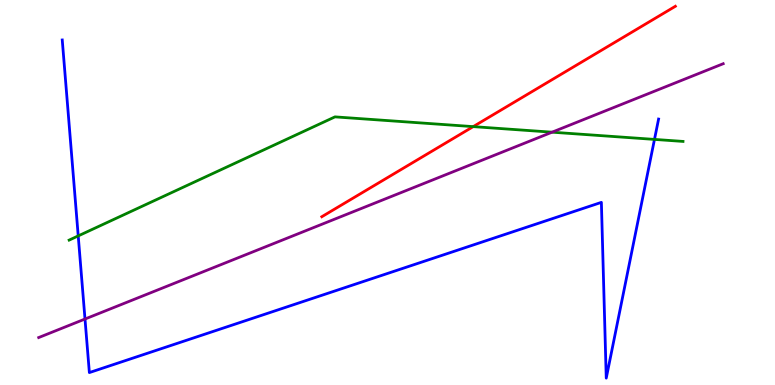[{'lines': ['blue', 'red'], 'intersections': []}, {'lines': ['green', 'red'], 'intersections': [{'x': 6.11, 'y': 6.71}]}, {'lines': ['purple', 'red'], 'intersections': []}, {'lines': ['blue', 'green'], 'intersections': [{'x': 1.01, 'y': 3.87}, {'x': 8.44, 'y': 6.38}]}, {'lines': ['blue', 'purple'], 'intersections': [{'x': 1.1, 'y': 1.71}]}, {'lines': ['green', 'purple'], 'intersections': [{'x': 7.12, 'y': 6.57}]}]